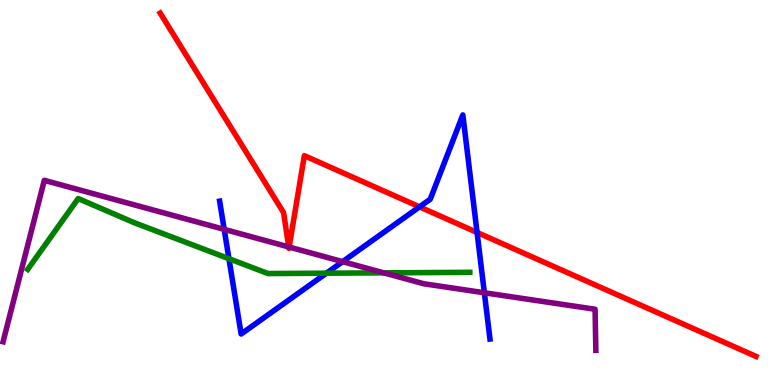[{'lines': ['blue', 'red'], 'intersections': [{'x': 5.41, 'y': 4.63}, {'x': 6.16, 'y': 3.96}]}, {'lines': ['green', 'red'], 'intersections': []}, {'lines': ['purple', 'red'], 'intersections': [{'x': 3.73, 'y': 3.59}, {'x': 3.73, 'y': 3.58}]}, {'lines': ['blue', 'green'], 'intersections': [{'x': 2.95, 'y': 3.28}, {'x': 4.21, 'y': 2.9}]}, {'lines': ['blue', 'purple'], 'intersections': [{'x': 2.89, 'y': 4.04}, {'x': 4.42, 'y': 3.2}, {'x': 6.25, 'y': 2.4}]}, {'lines': ['green', 'purple'], 'intersections': [{'x': 4.95, 'y': 2.91}]}]